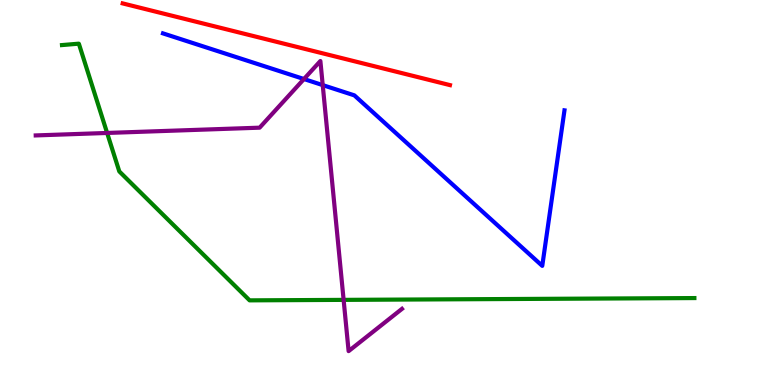[{'lines': ['blue', 'red'], 'intersections': []}, {'lines': ['green', 'red'], 'intersections': []}, {'lines': ['purple', 'red'], 'intersections': []}, {'lines': ['blue', 'green'], 'intersections': []}, {'lines': ['blue', 'purple'], 'intersections': [{'x': 3.92, 'y': 7.95}, {'x': 4.16, 'y': 7.79}]}, {'lines': ['green', 'purple'], 'intersections': [{'x': 1.38, 'y': 6.55}, {'x': 4.43, 'y': 2.21}]}]